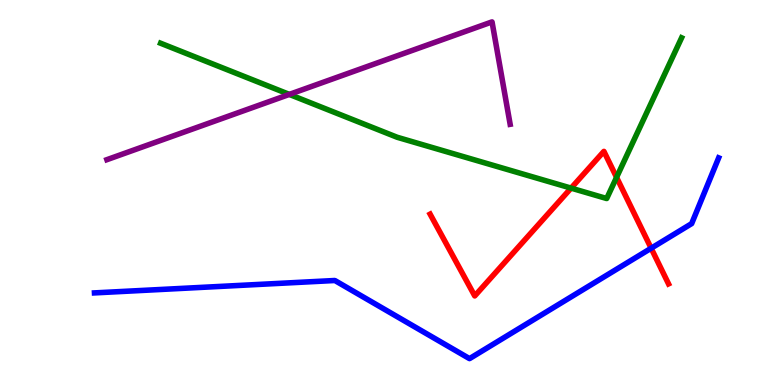[{'lines': ['blue', 'red'], 'intersections': [{'x': 8.4, 'y': 3.55}]}, {'lines': ['green', 'red'], 'intersections': [{'x': 7.37, 'y': 5.11}, {'x': 7.96, 'y': 5.39}]}, {'lines': ['purple', 'red'], 'intersections': []}, {'lines': ['blue', 'green'], 'intersections': []}, {'lines': ['blue', 'purple'], 'intersections': []}, {'lines': ['green', 'purple'], 'intersections': [{'x': 3.73, 'y': 7.55}]}]